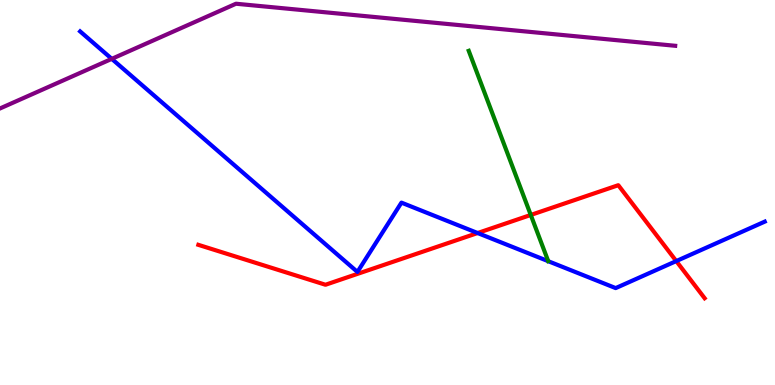[{'lines': ['blue', 'red'], 'intersections': [{'x': 6.16, 'y': 3.95}, {'x': 8.73, 'y': 3.22}]}, {'lines': ['green', 'red'], 'intersections': [{'x': 6.85, 'y': 4.42}]}, {'lines': ['purple', 'red'], 'intersections': []}, {'lines': ['blue', 'green'], 'intersections': []}, {'lines': ['blue', 'purple'], 'intersections': [{'x': 1.44, 'y': 8.47}]}, {'lines': ['green', 'purple'], 'intersections': []}]